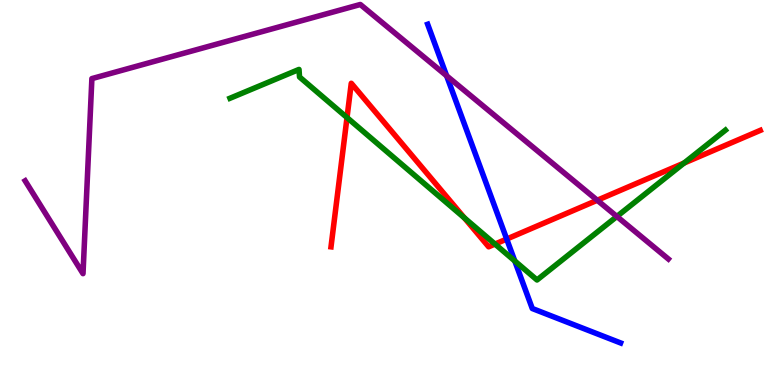[{'lines': ['blue', 'red'], 'intersections': [{'x': 6.54, 'y': 3.79}]}, {'lines': ['green', 'red'], 'intersections': [{'x': 4.48, 'y': 6.95}, {'x': 5.99, 'y': 4.34}, {'x': 6.39, 'y': 3.66}, {'x': 8.83, 'y': 5.76}]}, {'lines': ['purple', 'red'], 'intersections': [{'x': 7.71, 'y': 4.8}]}, {'lines': ['blue', 'green'], 'intersections': [{'x': 6.64, 'y': 3.22}]}, {'lines': ['blue', 'purple'], 'intersections': [{'x': 5.76, 'y': 8.03}]}, {'lines': ['green', 'purple'], 'intersections': [{'x': 7.96, 'y': 4.38}]}]